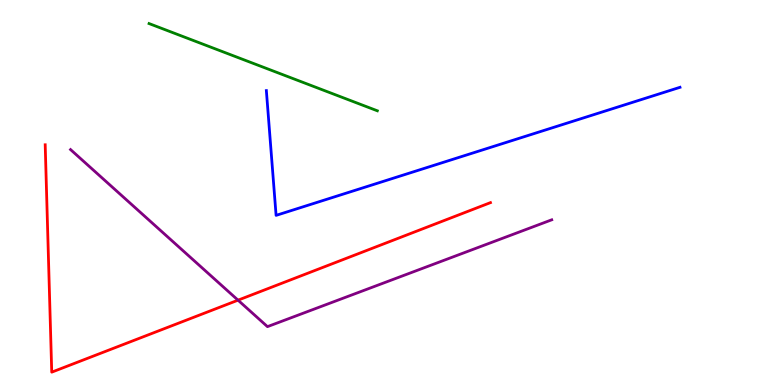[{'lines': ['blue', 'red'], 'intersections': []}, {'lines': ['green', 'red'], 'intersections': []}, {'lines': ['purple', 'red'], 'intersections': [{'x': 3.07, 'y': 2.2}]}, {'lines': ['blue', 'green'], 'intersections': []}, {'lines': ['blue', 'purple'], 'intersections': []}, {'lines': ['green', 'purple'], 'intersections': []}]